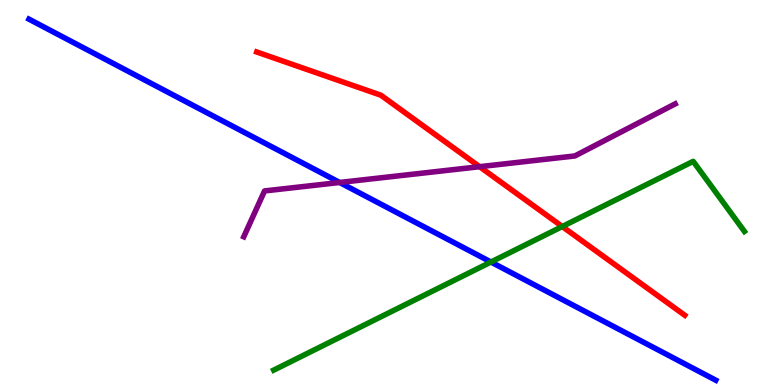[{'lines': ['blue', 'red'], 'intersections': []}, {'lines': ['green', 'red'], 'intersections': [{'x': 7.25, 'y': 4.12}]}, {'lines': ['purple', 'red'], 'intersections': [{'x': 6.19, 'y': 5.67}]}, {'lines': ['blue', 'green'], 'intersections': [{'x': 6.33, 'y': 3.19}]}, {'lines': ['blue', 'purple'], 'intersections': [{'x': 4.38, 'y': 5.26}]}, {'lines': ['green', 'purple'], 'intersections': []}]